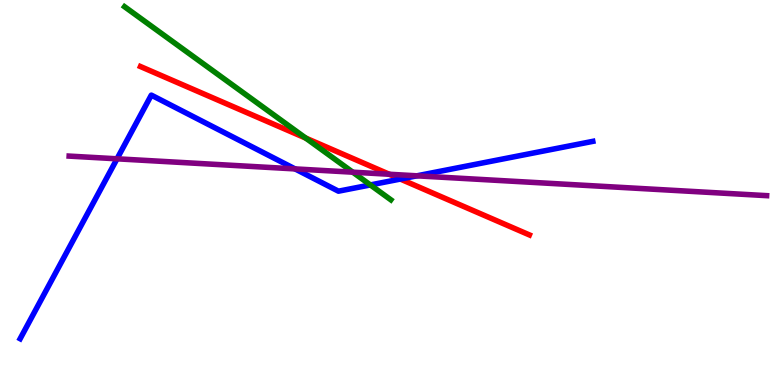[{'lines': ['blue', 'red'], 'intersections': [{'x': 5.17, 'y': 5.35}]}, {'lines': ['green', 'red'], 'intersections': [{'x': 3.95, 'y': 6.41}]}, {'lines': ['purple', 'red'], 'intersections': [{'x': 5.02, 'y': 5.47}]}, {'lines': ['blue', 'green'], 'intersections': [{'x': 4.78, 'y': 5.2}]}, {'lines': ['blue', 'purple'], 'intersections': [{'x': 1.51, 'y': 5.87}, {'x': 3.81, 'y': 5.61}, {'x': 5.38, 'y': 5.43}]}, {'lines': ['green', 'purple'], 'intersections': [{'x': 4.55, 'y': 5.53}]}]